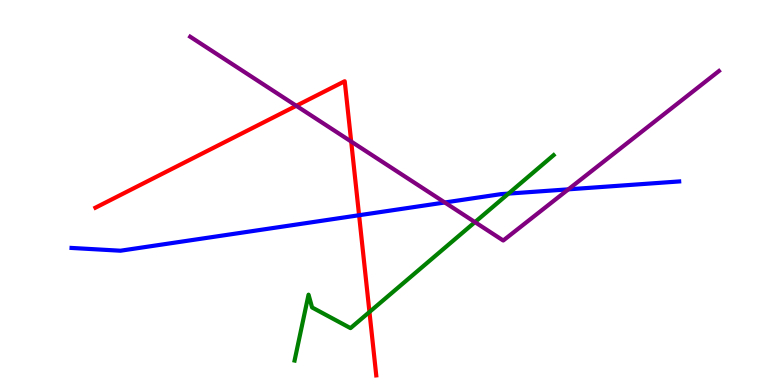[{'lines': ['blue', 'red'], 'intersections': [{'x': 4.63, 'y': 4.41}]}, {'lines': ['green', 'red'], 'intersections': [{'x': 4.77, 'y': 1.9}]}, {'lines': ['purple', 'red'], 'intersections': [{'x': 3.82, 'y': 7.25}, {'x': 4.53, 'y': 6.32}]}, {'lines': ['blue', 'green'], 'intersections': [{'x': 6.56, 'y': 4.97}]}, {'lines': ['blue', 'purple'], 'intersections': [{'x': 5.74, 'y': 4.74}, {'x': 7.33, 'y': 5.08}]}, {'lines': ['green', 'purple'], 'intersections': [{'x': 6.13, 'y': 4.23}]}]